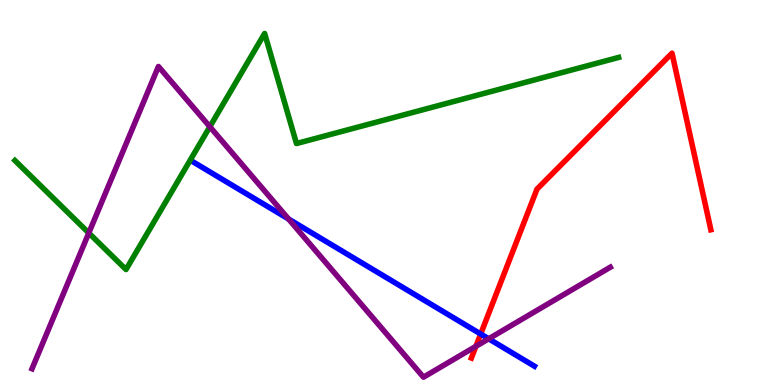[{'lines': ['blue', 'red'], 'intersections': [{'x': 6.2, 'y': 1.32}]}, {'lines': ['green', 'red'], 'intersections': []}, {'lines': ['purple', 'red'], 'intersections': [{'x': 6.14, 'y': 1.0}]}, {'lines': ['blue', 'green'], 'intersections': []}, {'lines': ['blue', 'purple'], 'intersections': [{'x': 3.72, 'y': 4.31}, {'x': 6.31, 'y': 1.2}]}, {'lines': ['green', 'purple'], 'intersections': [{'x': 1.15, 'y': 3.95}, {'x': 2.71, 'y': 6.71}]}]